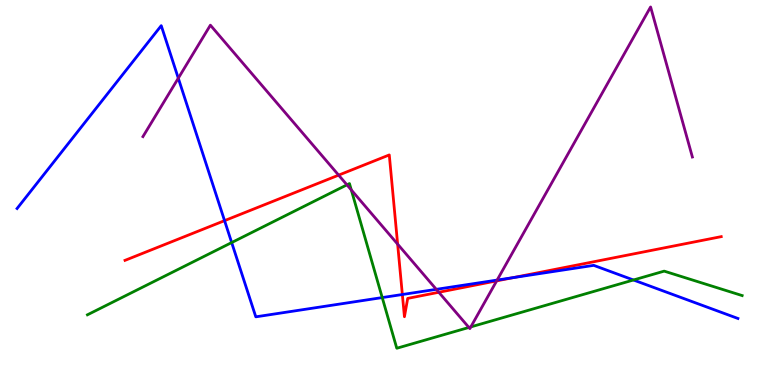[{'lines': ['blue', 'red'], 'intersections': [{'x': 2.9, 'y': 4.27}, {'x': 5.19, 'y': 2.35}, {'x': 6.62, 'y': 2.79}]}, {'lines': ['green', 'red'], 'intersections': []}, {'lines': ['purple', 'red'], 'intersections': [{'x': 4.37, 'y': 5.45}, {'x': 5.13, 'y': 3.66}, {'x': 5.66, 'y': 2.41}, {'x': 6.41, 'y': 2.7}]}, {'lines': ['blue', 'green'], 'intersections': [{'x': 2.99, 'y': 3.7}, {'x': 4.93, 'y': 2.27}, {'x': 8.17, 'y': 2.73}]}, {'lines': ['blue', 'purple'], 'intersections': [{'x': 2.3, 'y': 7.97}, {'x': 5.63, 'y': 2.48}, {'x': 6.41, 'y': 2.73}]}, {'lines': ['green', 'purple'], 'intersections': [{'x': 4.48, 'y': 5.2}, {'x': 4.53, 'y': 5.07}, {'x': 6.05, 'y': 1.49}, {'x': 6.08, 'y': 1.51}]}]